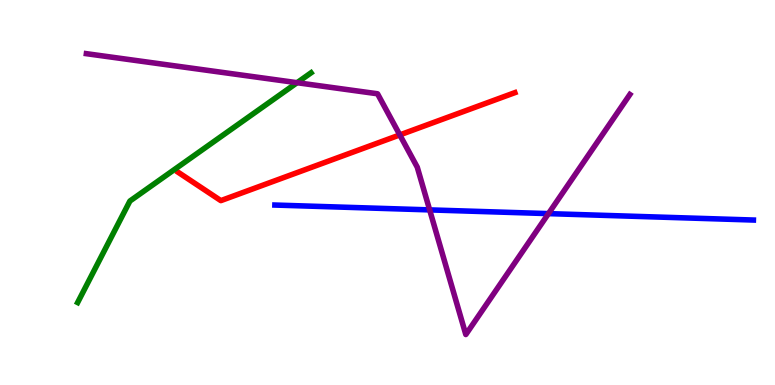[{'lines': ['blue', 'red'], 'intersections': []}, {'lines': ['green', 'red'], 'intersections': []}, {'lines': ['purple', 'red'], 'intersections': [{'x': 5.16, 'y': 6.5}]}, {'lines': ['blue', 'green'], 'intersections': []}, {'lines': ['blue', 'purple'], 'intersections': [{'x': 5.54, 'y': 4.55}, {'x': 7.08, 'y': 4.45}]}, {'lines': ['green', 'purple'], 'intersections': [{'x': 3.83, 'y': 7.85}]}]